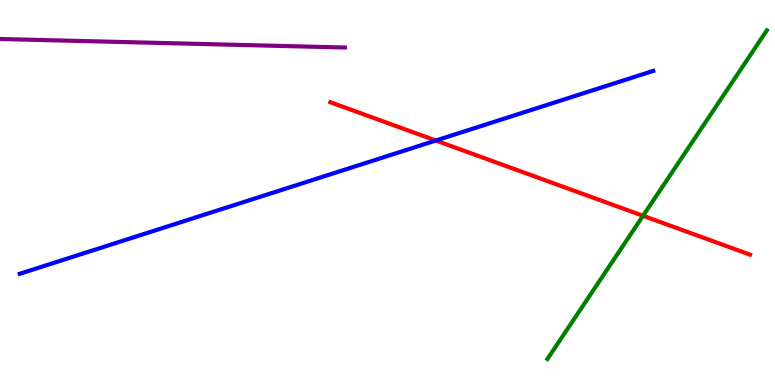[{'lines': ['blue', 'red'], 'intersections': [{'x': 5.62, 'y': 6.35}]}, {'lines': ['green', 'red'], 'intersections': [{'x': 8.3, 'y': 4.4}]}, {'lines': ['purple', 'red'], 'intersections': []}, {'lines': ['blue', 'green'], 'intersections': []}, {'lines': ['blue', 'purple'], 'intersections': []}, {'lines': ['green', 'purple'], 'intersections': []}]